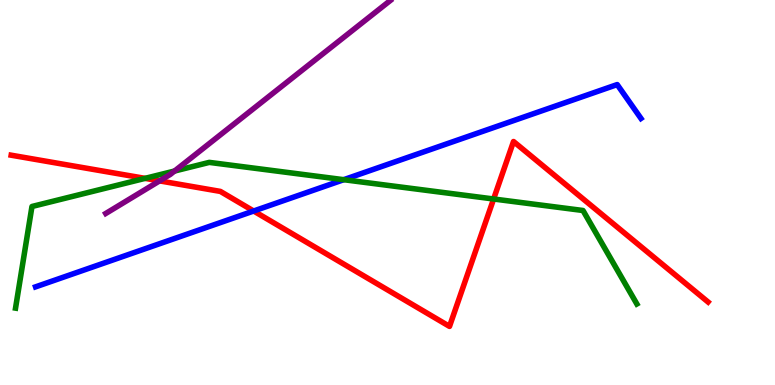[{'lines': ['blue', 'red'], 'intersections': [{'x': 3.27, 'y': 4.52}]}, {'lines': ['green', 'red'], 'intersections': [{'x': 1.87, 'y': 5.37}, {'x': 6.37, 'y': 4.83}]}, {'lines': ['purple', 'red'], 'intersections': [{'x': 2.06, 'y': 5.3}]}, {'lines': ['blue', 'green'], 'intersections': [{'x': 4.44, 'y': 5.33}]}, {'lines': ['blue', 'purple'], 'intersections': []}, {'lines': ['green', 'purple'], 'intersections': [{'x': 2.25, 'y': 5.56}]}]